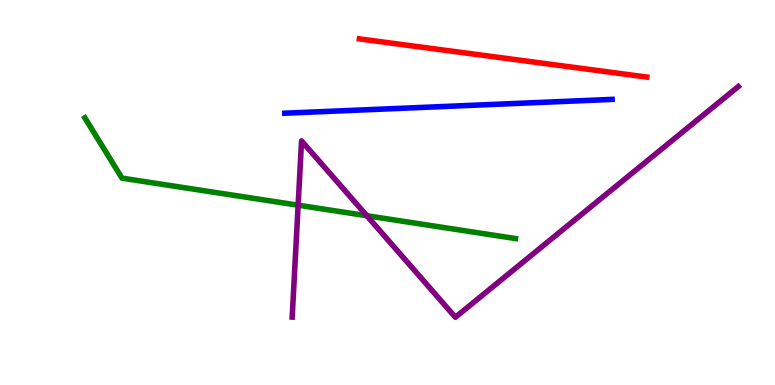[{'lines': ['blue', 'red'], 'intersections': []}, {'lines': ['green', 'red'], 'intersections': []}, {'lines': ['purple', 'red'], 'intersections': []}, {'lines': ['blue', 'green'], 'intersections': []}, {'lines': ['blue', 'purple'], 'intersections': []}, {'lines': ['green', 'purple'], 'intersections': [{'x': 3.85, 'y': 4.67}, {'x': 4.73, 'y': 4.4}]}]